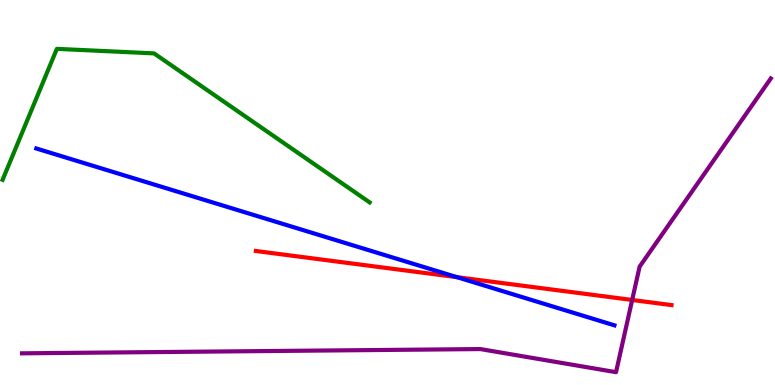[{'lines': ['blue', 'red'], 'intersections': [{'x': 5.9, 'y': 2.8}]}, {'lines': ['green', 'red'], 'intersections': []}, {'lines': ['purple', 'red'], 'intersections': [{'x': 8.16, 'y': 2.21}]}, {'lines': ['blue', 'green'], 'intersections': []}, {'lines': ['blue', 'purple'], 'intersections': []}, {'lines': ['green', 'purple'], 'intersections': []}]